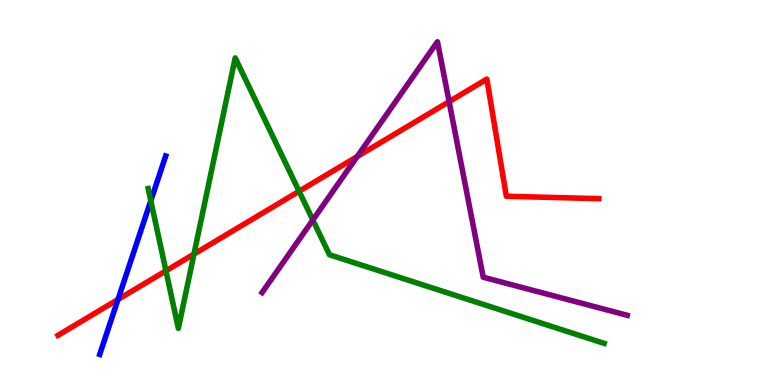[{'lines': ['blue', 'red'], 'intersections': [{'x': 1.52, 'y': 2.22}]}, {'lines': ['green', 'red'], 'intersections': [{'x': 2.14, 'y': 2.97}, {'x': 2.5, 'y': 3.4}, {'x': 3.86, 'y': 5.03}]}, {'lines': ['purple', 'red'], 'intersections': [{'x': 4.61, 'y': 5.93}, {'x': 5.79, 'y': 7.36}]}, {'lines': ['blue', 'green'], 'intersections': [{'x': 1.95, 'y': 4.79}]}, {'lines': ['blue', 'purple'], 'intersections': []}, {'lines': ['green', 'purple'], 'intersections': [{'x': 4.04, 'y': 4.29}]}]